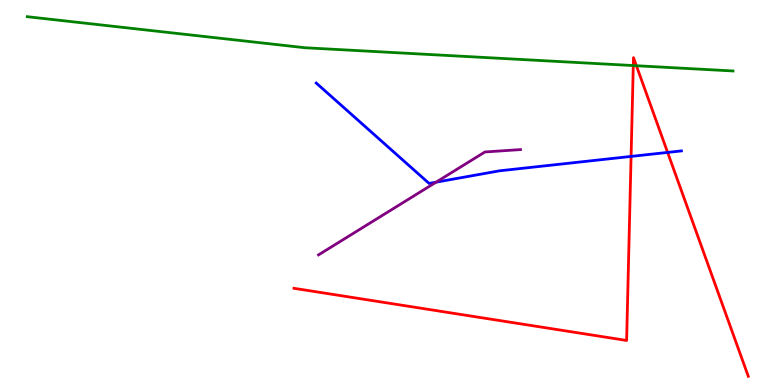[{'lines': ['blue', 'red'], 'intersections': [{'x': 8.14, 'y': 5.94}, {'x': 8.61, 'y': 6.04}]}, {'lines': ['green', 'red'], 'intersections': [{'x': 8.17, 'y': 8.3}, {'x': 8.21, 'y': 8.29}]}, {'lines': ['purple', 'red'], 'intersections': []}, {'lines': ['blue', 'green'], 'intersections': []}, {'lines': ['blue', 'purple'], 'intersections': [{'x': 5.63, 'y': 5.27}]}, {'lines': ['green', 'purple'], 'intersections': []}]